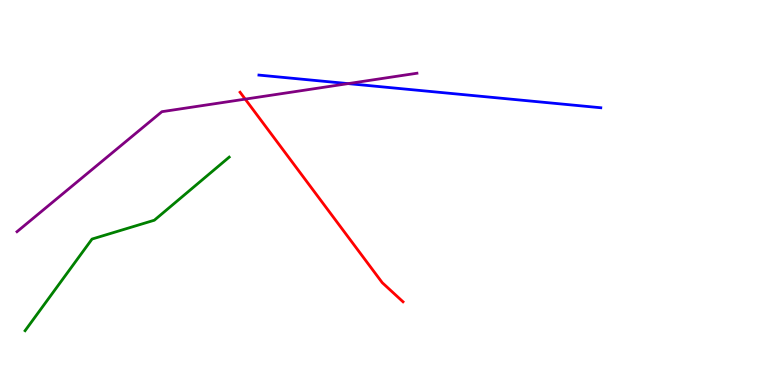[{'lines': ['blue', 'red'], 'intersections': []}, {'lines': ['green', 'red'], 'intersections': []}, {'lines': ['purple', 'red'], 'intersections': [{'x': 3.16, 'y': 7.43}]}, {'lines': ['blue', 'green'], 'intersections': []}, {'lines': ['blue', 'purple'], 'intersections': [{'x': 4.49, 'y': 7.83}]}, {'lines': ['green', 'purple'], 'intersections': []}]